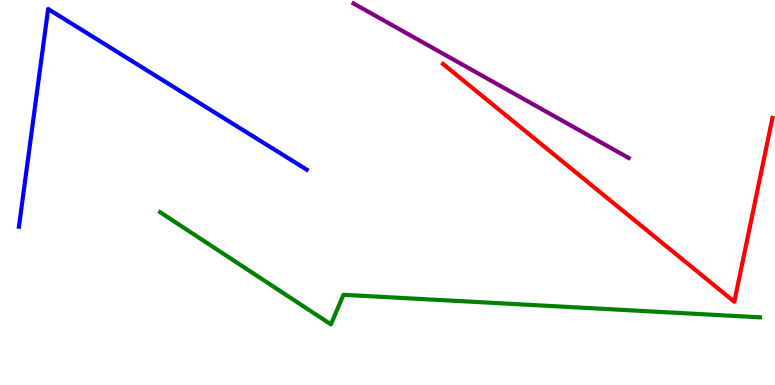[{'lines': ['blue', 'red'], 'intersections': []}, {'lines': ['green', 'red'], 'intersections': []}, {'lines': ['purple', 'red'], 'intersections': []}, {'lines': ['blue', 'green'], 'intersections': []}, {'lines': ['blue', 'purple'], 'intersections': []}, {'lines': ['green', 'purple'], 'intersections': []}]